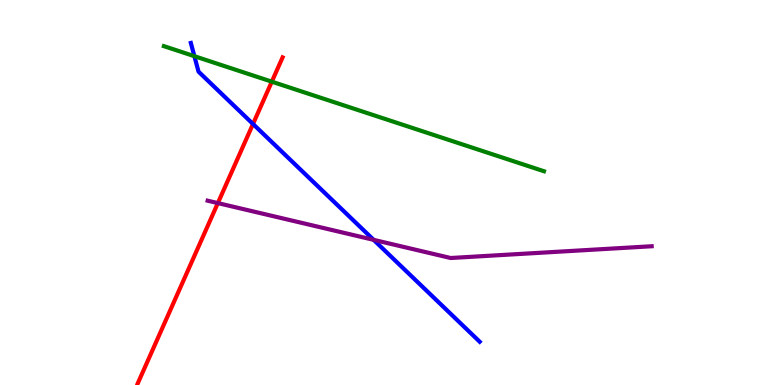[{'lines': ['blue', 'red'], 'intersections': [{'x': 3.26, 'y': 6.78}]}, {'lines': ['green', 'red'], 'intersections': [{'x': 3.51, 'y': 7.88}]}, {'lines': ['purple', 'red'], 'intersections': [{'x': 2.81, 'y': 4.72}]}, {'lines': ['blue', 'green'], 'intersections': [{'x': 2.51, 'y': 8.54}]}, {'lines': ['blue', 'purple'], 'intersections': [{'x': 4.82, 'y': 3.77}]}, {'lines': ['green', 'purple'], 'intersections': []}]